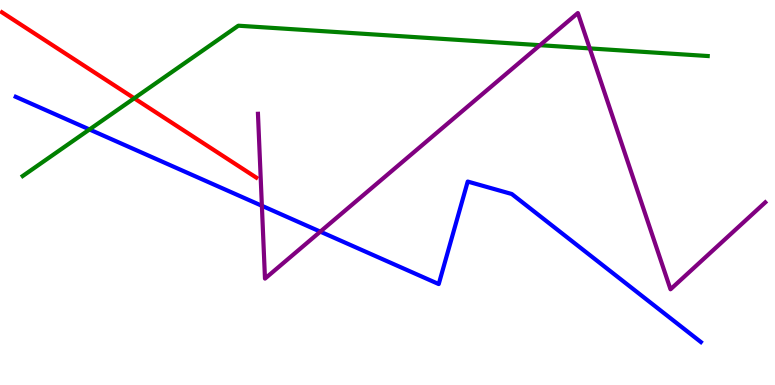[{'lines': ['blue', 'red'], 'intersections': []}, {'lines': ['green', 'red'], 'intersections': [{'x': 1.73, 'y': 7.45}]}, {'lines': ['purple', 'red'], 'intersections': []}, {'lines': ['blue', 'green'], 'intersections': [{'x': 1.15, 'y': 6.64}]}, {'lines': ['blue', 'purple'], 'intersections': [{'x': 3.38, 'y': 4.66}, {'x': 4.13, 'y': 3.98}]}, {'lines': ['green', 'purple'], 'intersections': [{'x': 6.97, 'y': 8.83}, {'x': 7.61, 'y': 8.74}]}]